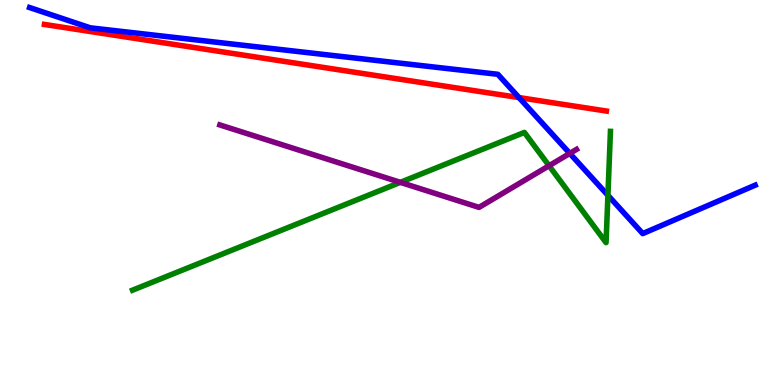[{'lines': ['blue', 'red'], 'intersections': [{'x': 6.7, 'y': 7.47}]}, {'lines': ['green', 'red'], 'intersections': []}, {'lines': ['purple', 'red'], 'intersections': []}, {'lines': ['blue', 'green'], 'intersections': [{'x': 7.84, 'y': 4.93}]}, {'lines': ['blue', 'purple'], 'intersections': [{'x': 7.35, 'y': 6.02}]}, {'lines': ['green', 'purple'], 'intersections': [{'x': 5.17, 'y': 5.26}, {'x': 7.08, 'y': 5.7}]}]